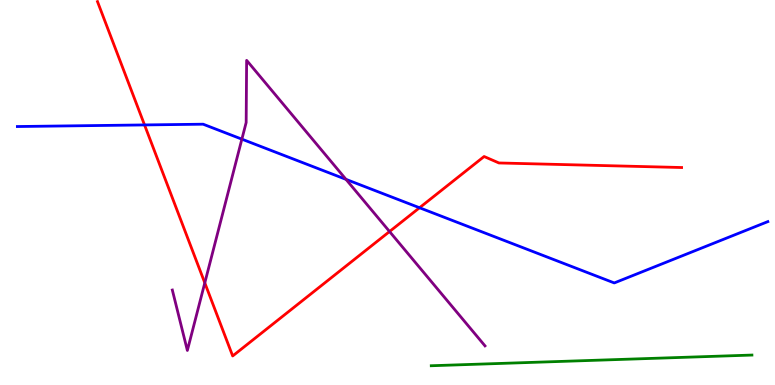[{'lines': ['blue', 'red'], 'intersections': [{'x': 1.87, 'y': 6.76}, {'x': 5.41, 'y': 4.6}]}, {'lines': ['green', 'red'], 'intersections': []}, {'lines': ['purple', 'red'], 'intersections': [{'x': 2.64, 'y': 2.65}, {'x': 5.03, 'y': 3.99}]}, {'lines': ['blue', 'green'], 'intersections': []}, {'lines': ['blue', 'purple'], 'intersections': [{'x': 3.12, 'y': 6.39}, {'x': 4.46, 'y': 5.34}]}, {'lines': ['green', 'purple'], 'intersections': []}]